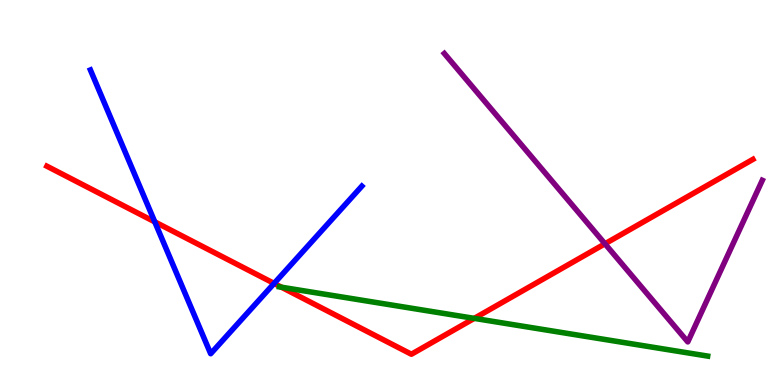[{'lines': ['blue', 'red'], 'intersections': [{'x': 2.0, 'y': 4.24}, {'x': 3.54, 'y': 2.64}]}, {'lines': ['green', 'red'], 'intersections': [{'x': 3.63, 'y': 2.54}, {'x': 6.12, 'y': 1.73}]}, {'lines': ['purple', 'red'], 'intersections': [{'x': 7.81, 'y': 3.67}]}, {'lines': ['blue', 'green'], 'intersections': []}, {'lines': ['blue', 'purple'], 'intersections': []}, {'lines': ['green', 'purple'], 'intersections': []}]